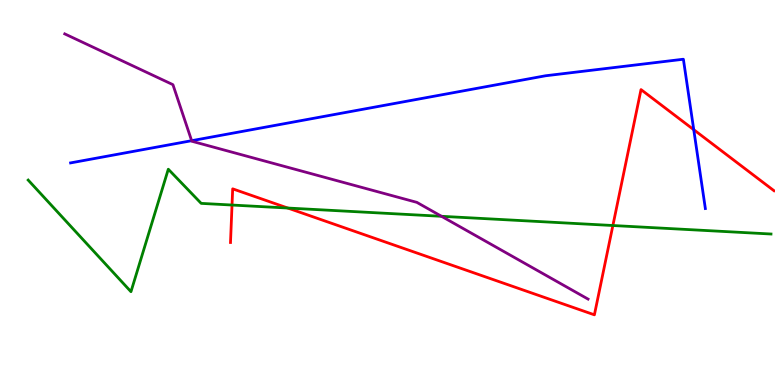[{'lines': ['blue', 'red'], 'intersections': [{'x': 8.95, 'y': 6.63}]}, {'lines': ['green', 'red'], 'intersections': [{'x': 2.99, 'y': 4.67}, {'x': 3.71, 'y': 4.6}, {'x': 7.91, 'y': 4.14}]}, {'lines': ['purple', 'red'], 'intersections': []}, {'lines': ['blue', 'green'], 'intersections': []}, {'lines': ['blue', 'purple'], 'intersections': [{'x': 2.47, 'y': 6.35}]}, {'lines': ['green', 'purple'], 'intersections': [{'x': 5.7, 'y': 4.38}]}]